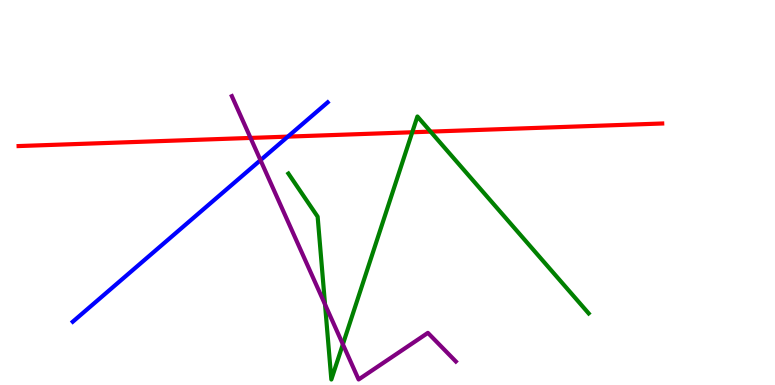[{'lines': ['blue', 'red'], 'intersections': [{'x': 3.71, 'y': 6.45}]}, {'lines': ['green', 'red'], 'intersections': [{'x': 5.32, 'y': 6.56}, {'x': 5.56, 'y': 6.58}]}, {'lines': ['purple', 'red'], 'intersections': [{'x': 3.23, 'y': 6.42}]}, {'lines': ['blue', 'green'], 'intersections': []}, {'lines': ['blue', 'purple'], 'intersections': [{'x': 3.36, 'y': 5.84}]}, {'lines': ['green', 'purple'], 'intersections': [{'x': 4.19, 'y': 2.09}, {'x': 4.42, 'y': 1.06}]}]